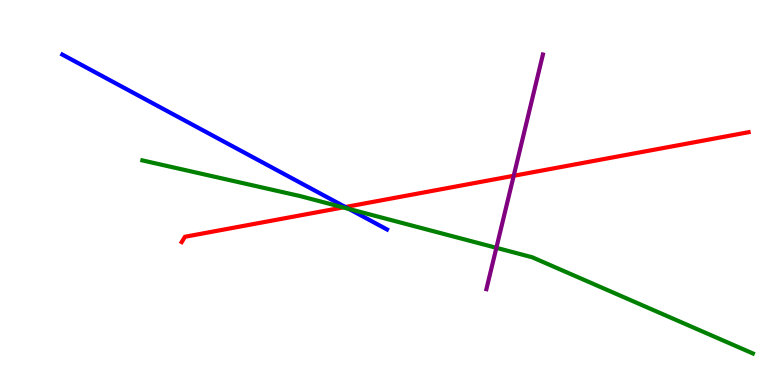[{'lines': ['blue', 'red'], 'intersections': [{'x': 4.46, 'y': 4.62}]}, {'lines': ['green', 'red'], 'intersections': [{'x': 4.43, 'y': 4.61}]}, {'lines': ['purple', 'red'], 'intersections': [{'x': 6.63, 'y': 5.43}]}, {'lines': ['blue', 'green'], 'intersections': [{'x': 4.5, 'y': 4.57}]}, {'lines': ['blue', 'purple'], 'intersections': []}, {'lines': ['green', 'purple'], 'intersections': [{'x': 6.4, 'y': 3.56}]}]